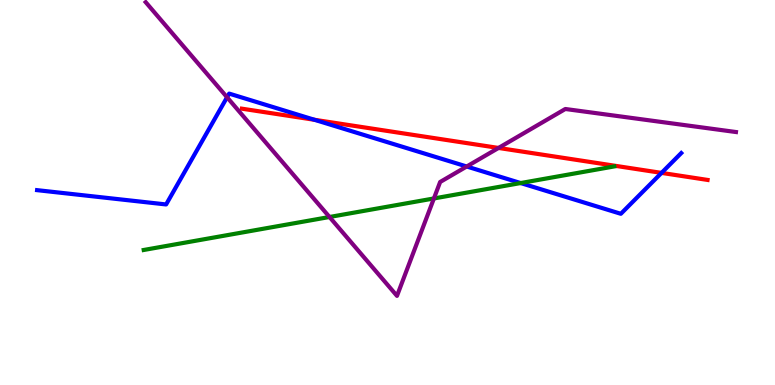[{'lines': ['blue', 'red'], 'intersections': [{'x': 4.06, 'y': 6.89}, {'x': 8.54, 'y': 5.51}]}, {'lines': ['green', 'red'], 'intersections': []}, {'lines': ['purple', 'red'], 'intersections': [{'x': 6.43, 'y': 6.16}]}, {'lines': ['blue', 'green'], 'intersections': [{'x': 6.72, 'y': 5.25}]}, {'lines': ['blue', 'purple'], 'intersections': [{'x': 2.93, 'y': 7.47}, {'x': 6.02, 'y': 5.68}]}, {'lines': ['green', 'purple'], 'intersections': [{'x': 4.25, 'y': 4.36}, {'x': 5.6, 'y': 4.85}]}]